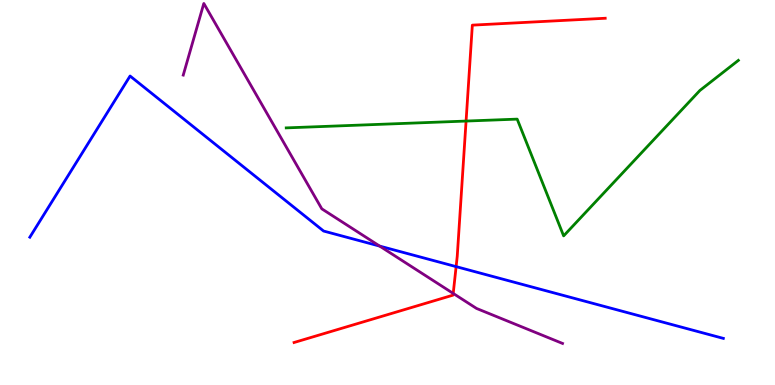[{'lines': ['blue', 'red'], 'intersections': [{'x': 5.89, 'y': 3.07}]}, {'lines': ['green', 'red'], 'intersections': [{'x': 6.01, 'y': 6.86}]}, {'lines': ['purple', 'red'], 'intersections': [{'x': 5.85, 'y': 2.38}]}, {'lines': ['blue', 'green'], 'intersections': []}, {'lines': ['blue', 'purple'], 'intersections': [{'x': 4.9, 'y': 3.61}]}, {'lines': ['green', 'purple'], 'intersections': []}]